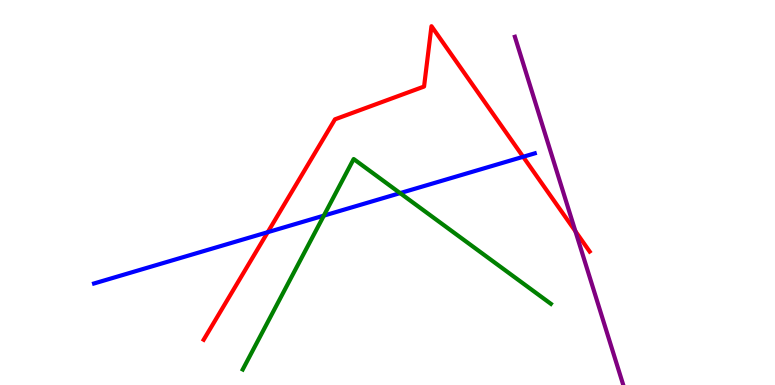[{'lines': ['blue', 'red'], 'intersections': [{'x': 3.45, 'y': 3.97}, {'x': 6.75, 'y': 5.93}]}, {'lines': ['green', 'red'], 'intersections': []}, {'lines': ['purple', 'red'], 'intersections': [{'x': 7.42, 'y': 3.99}]}, {'lines': ['blue', 'green'], 'intersections': [{'x': 4.18, 'y': 4.4}, {'x': 5.16, 'y': 4.98}]}, {'lines': ['blue', 'purple'], 'intersections': []}, {'lines': ['green', 'purple'], 'intersections': []}]